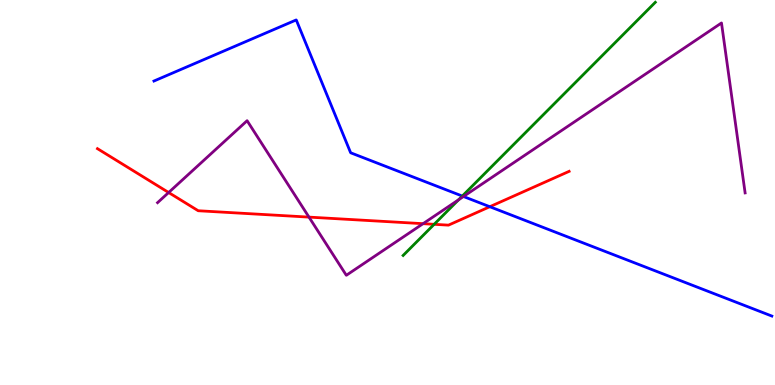[{'lines': ['blue', 'red'], 'intersections': [{'x': 6.32, 'y': 4.63}]}, {'lines': ['green', 'red'], 'intersections': [{'x': 5.6, 'y': 4.17}]}, {'lines': ['purple', 'red'], 'intersections': [{'x': 2.18, 'y': 5.0}, {'x': 3.99, 'y': 4.36}, {'x': 5.46, 'y': 4.19}]}, {'lines': ['blue', 'green'], 'intersections': [{'x': 5.97, 'y': 4.91}]}, {'lines': ['blue', 'purple'], 'intersections': [{'x': 5.98, 'y': 4.9}]}, {'lines': ['green', 'purple'], 'intersections': [{'x': 5.92, 'y': 4.81}]}]